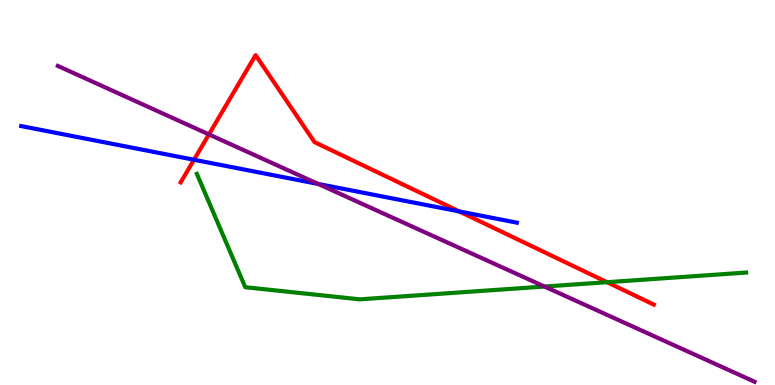[{'lines': ['blue', 'red'], 'intersections': [{'x': 2.5, 'y': 5.85}, {'x': 5.93, 'y': 4.51}]}, {'lines': ['green', 'red'], 'intersections': [{'x': 7.83, 'y': 2.67}]}, {'lines': ['purple', 'red'], 'intersections': [{'x': 2.7, 'y': 6.51}]}, {'lines': ['blue', 'green'], 'intersections': []}, {'lines': ['blue', 'purple'], 'intersections': [{'x': 4.11, 'y': 5.22}]}, {'lines': ['green', 'purple'], 'intersections': [{'x': 7.03, 'y': 2.56}]}]